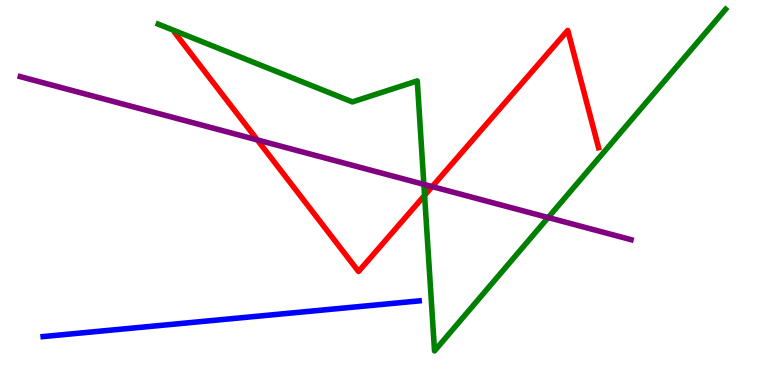[{'lines': ['blue', 'red'], 'intersections': []}, {'lines': ['green', 'red'], 'intersections': [{'x': 5.48, 'y': 4.93}]}, {'lines': ['purple', 'red'], 'intersections': [{'x': 3.32, 'y': 6.37}, {'x': 5.58, 'y': 5.15}]}, {'lines': ['blue', 'green'], 'intersections': []}, {'lines': ['blue', 'purple'], 'intersections': []}, {'lines': ['green', 'purple'], 'intersections': [{'x': 5.47, 'y': 5.21}, {'x': 7.07, 'y': 4.35}]}]